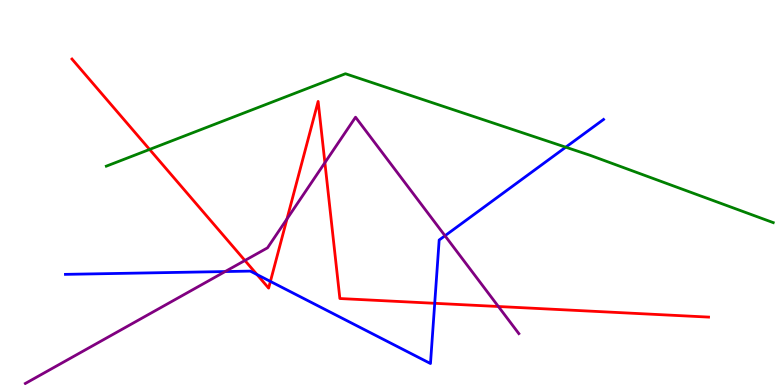[{'lines': ['blue', 'red'], 'intersections': [{'x': 3.32, 'y': 2.87}, {'x': 3.49, 'y': 2.69}, {'x': 5.61, 'y': 2.12}]}, {'lines': ['green', 'red'], 'intersections': [{'x': 1.93, 'y': 6.12}]}, {'lines': ['purple', 'red'], 'intersections': [{'x': 3.16, 'y': 3.23}, {'x': 3.7, 'y': 4.31}, {'x': 4.19, 'y': 5.77}, {'x': 6.43, 'y': 2.04}]}, {'lines': ['blue', 'green'], 'intersections': [{'x': 7.3, 'y': 6.18}]}, {'lines': ['blue', 'purple'], 'intersections': [{'x': 2.91, 'y': 2.95}, {'x': 5.74, 'y': 3.88}]}, {'lines': ['green', 'purple'], 'intersections': []}]